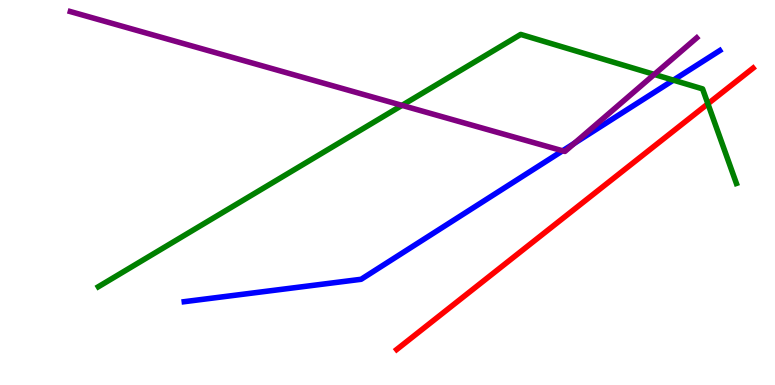[{'lines': ['blue', 'red'], 'intersections': []}, {'lines': ['green', 'red'], 'intersections': [{'x': 9.13, 'y': 7.3}]}, {'lines': ['purple', 'red'], 'intersections': []}, {'lines': ['blue', 'green'], 'intersections': [{'x': 8.69, 'y': 7.92}]}, {'lines': ['blue', 'purple'], 'intersections': [{'x': 7.26, 'y': 6.08}, {'x': 7.41, 'y': 6.28}]}, {'lines': ['green', 'purple'], 'intersections': [{'x': 5.19, 'y': 7.26}, {'x': 8.44, 'y': 8.07}]}]